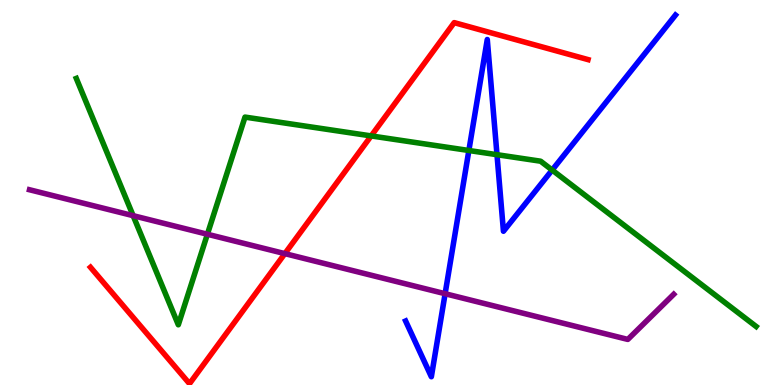[{'lines': ['blue', 'red'], 'intersections': []}, {'lines': ['green', 'red'], 'intersections': [{'x': 4.79, 'y': 6.47}]}, {'lines': ['purple', 'red'], 'intersections': [{'x': 3.68, 'y': 3.41}]}, {'lines': ['blue', 'green'], 'intersections': [{'x': 6.05, 'y': 6.09}, {'x': 6.41, 'y': 5.98}, {'x': 7.12, 'y': 5.58}]}, {'lines': ['blue', 'purple'], 'intersections': [{'x': 5.74, 'y': 2.37}]}, {'lines': ['green', 'purple'], 'intersections': [{'x': 1.72, 'y': 4.4}, {'x': 2.68, 'y': 3.92}]}]